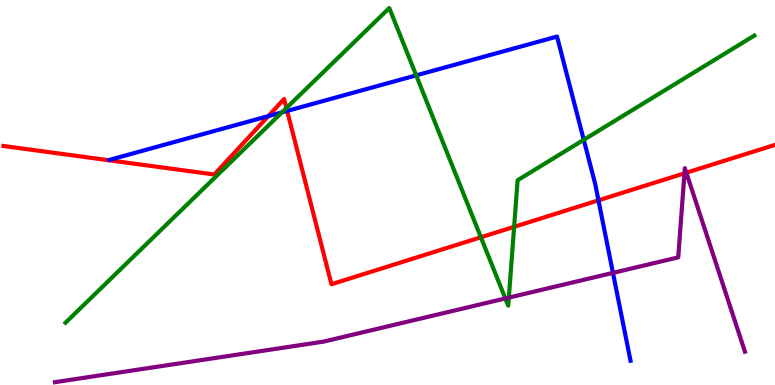[{'lines': ['blue', 'red'], 'intersections': [{'x': 3.46, 'y': 6.98}, {'x': 3.71, 'y': 7.12}, {'x': 7.72, 'y': 4.8}]}, {'lines': ['green', 'red'], 'intersections': [{'x': 3.7, 'y': 7.19}, {'x': 6.21, 'y': 3.84}, {'x': 6.63, 'y': 4.11}]}, {'lines': ['purple', 'red'], 'intersections': [{'x': 8.83, 'y': 5.5}, {'x': 8.86, 'y': 5.51}]}, {'lines': ['blue', 'green'], 'intersections': [{'x': 3.64, 'y': 7.08}, {'x': 5.37, 'y': 8.04}, {'x': 7.53, 'y': 6.37}]}, {'lines': ['blue', 'purple'], 'intersections': [{'x': 7.91, 'y': 2.91}]}, {'lines': ['green', 'purple'], 'intersections': [{'x': 6.52, 'y': 2.25}, {'x': 6.57, 'y': 2.27}]}]